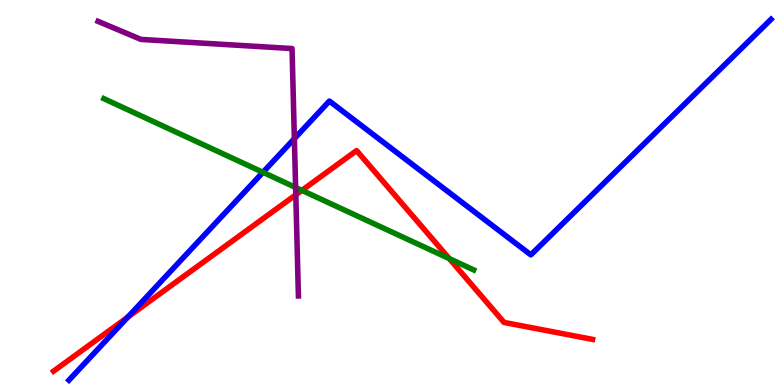[{'lines': ['blue', 'red'], 'intersections': [{'x': 1.65, 'y': 1.76}]}, {'lines': ['green', 'red'], 'intersections': [{'x': 3.9, 'y': 5.06}, {'x': 5.8, 'y': 3.28}]}, {'lines': ['purple', 'red'], 'intersections': [{'x': 3.82, 'y': 4.94}]}, {'lines': ['blue', 'green'], 'intersections': [{'x': 3.39, 'y': 5.52}]}, {'lines': ['blue', 'purple'], 'intersections': [{'x': 3.8, 'y': 6.4}]}, {'lines': ['green', 'purple'], 'intersections': [{'x': 3.81, 'y': 5.13}]}]